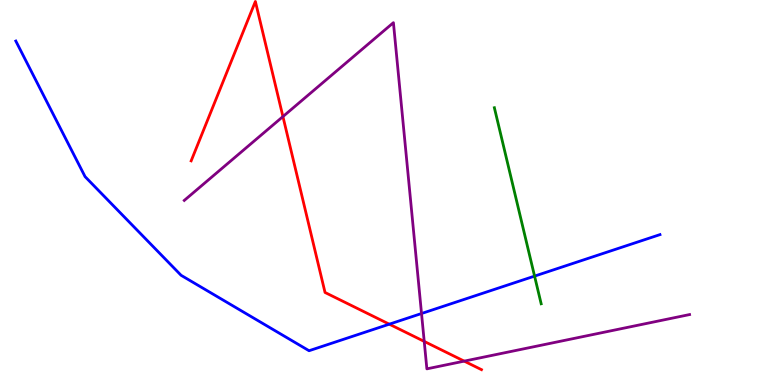[{'lines': ['blue', 'red'], 'intersections': [{'x': 5.02, 'y': 1.58}]}, {'lines': ['green', 'red'], 'intersections': []}, {'lines': ['purple', 'red'], 'intersections': [{'x': 3.65, 'y': 6.97}, {'x': 5.47, 'y': 1.13}, {'x': 5.99, 'y': 0.62}]}, {'lines': ['blue', 'green'], 'intersections': [{'x': 6.9, 'y': 2.83}]}, {'lines': ['blue', 'purple'], 'intersections': [{'x': 5.44, 'y': 1.86}]}, {'lines': ['green', 'purple'], 'intersections': []}]